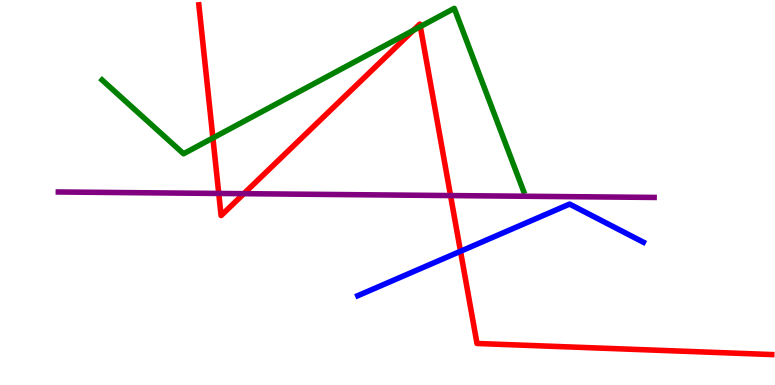[{'lines': ['blue', 'red'], 'intersections': [{'x': 5.94, 'y': 3.47}]}, {'lines': ['green', 'red'], 'intersections': [{'x': 2.75, 'y': 6.42}, {'x': 5.33, 'y': 9.21}, {'x': 5.42, 'y': 9.31}]}, {'lines': ['purple', 'red'], 'intersections': [{'x': 2.82, 'y': 4.98}, {'x': 3.15, 'y': 4.97}, {'x': 5.81, 'y': 4.92}]}, {'lines': ['blue', 'green'], 'intersections': []}, {'lines': ['blue', 'purple'], 'intersections': []}, {'lines': ['green', 'purple'], 'intersections': []}]